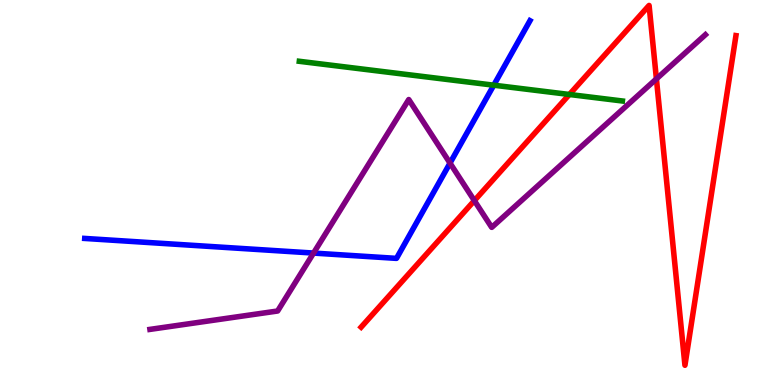[{'lines': ['blue', 'red'], 'intersections': []}, {'lines': ['green', 'red'], 'intersections': [{'x': 7.35, 'y': 7.55}]}, {'lines': ['purple', 'red'], 'intersections': [{'x': 6.12, 'y': 4.79}, {'x': 8.47, 'y': 7.95}]}, {'lines': ['blue', 'green'], 'intersections': [{'x': 6.37, 'y': 7.79}]}, {'lines': ['blue', 'purple'], 'intersections': [{'x': 4.05, 'y': 3.43}, {'x': 5.81, 'y': 5.76}]}, {'lines': ['green', 'purple'], 'intersections': []}]